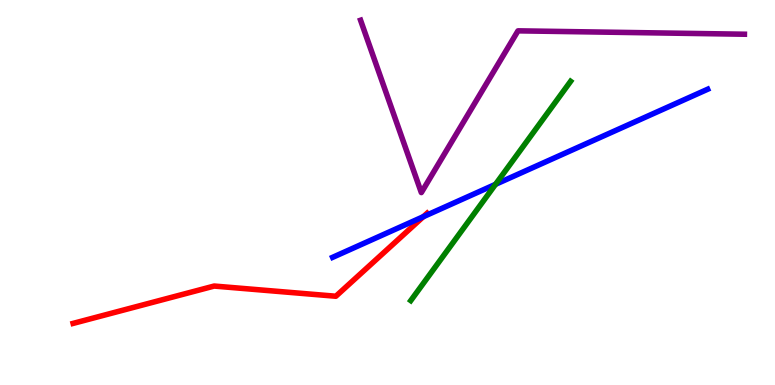[{'lines': ['blue', 'red'], 'intersections': [{'x': 5.46, 'y': 4.37}]}, {'lines': ['green', 'red'], 'intersections': []}, {'lines': ['purple', 'red'], 'intersections': []}, {'lines': ['blue', 'green'], 'intersections': [{'x': 6.39, 'y': 5.21}]}, {'lines': ['blue', 'purple'], 'intersections': []}, {'lines': ['green', 'purple'], 'intersections': []}]